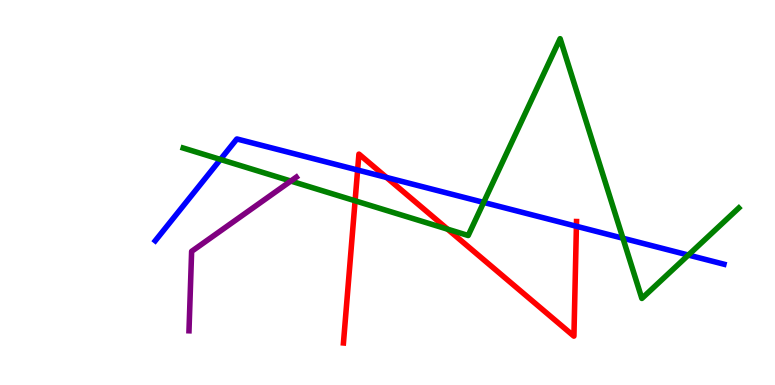[{'lines': ['blue', 'red'], 'intersections': [{'x': 4.61, 'y': 5.58}, {'x': 4.99, 'y': 5.39}, {'x': 7.44, 'y': 4.12}]}, {'lines': ['green', 'red'], 'intersections': [{'x': 4.58, 'y': 4.78}, {'x': 5.78, 'y': 4.05}]}, {'lines': ['purple', 'red'], 'intersections': []}, {'lines': ['blue', 'green'], 'intersections': [{'x': 2.84, 'y': 5.86}, {'x': 6.24, 'y': 4.74}, {'x': 8.04, 'y': 3.81}, {'x': 8.88, 'y': 3.38}]}, {'lines': ['blue', 'purple'], 'intersections': []}, {'lines': ['green', 'purple'], 'intersections': [{'x': 3.75, 'y': 5.3}]}]